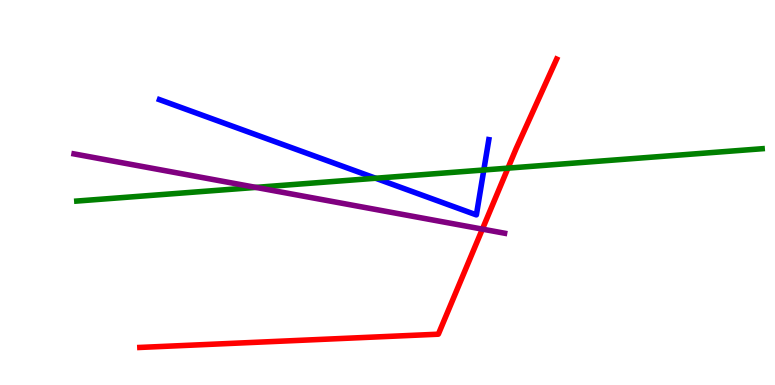[{'lines': ['blue', 'red'], 'intersections': []}, {'lines': ['green', 'red'], 'intersections': [{'x': 6.55, 'y': 5.63}]}, {'lines': ['purple', 'red'], 'intersections': [{'x': 6.22, 'y': 4.05}]}, {'lines': ['blue', 'green'], 'intersections': [{'x': 4.85, 'y': 5.37}, {'x': 6.24, 'y': 5.58}]}, {'lines': ['blue', 'purple'], 'intersections': []}, {'lines': ['green', 'purple'], 'intersections': [{'x': 3.3, 'y': 5.13}]}]